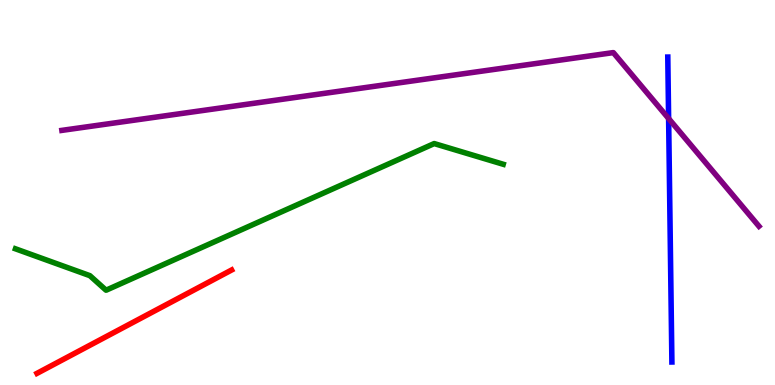[{'lines': ['blue', 'red'], 'intersections': []}, {'lines': ['green', 'red'], 'intersections': []}, {'lines': ['purple', 'red'], 'intersections': []}, {'lines': ['blue', 'green'], 'intersections': []}, {'lines': ['blue', 'purple'], 'intersections': [{'x': 8.63, 'y': 6.92}]}, {'lines': ['green', 'purple'], 'intersections': []}]